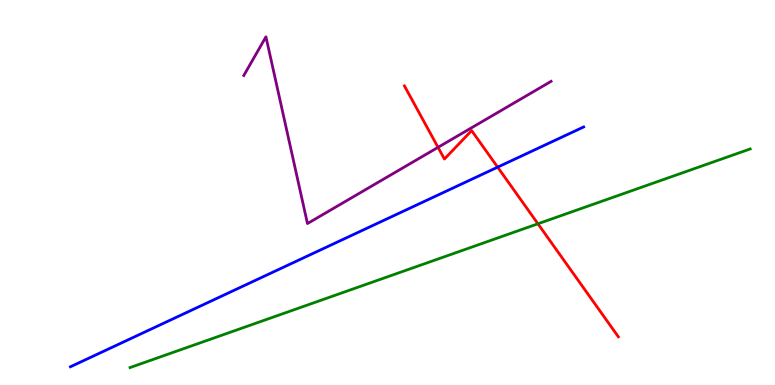[{'lines': ['blue', 'red'], 'intersections': [{'x': 6.42, 'y': 5.66}]}, {'lines': ['green', 'red'], 'intersections': [{'x': 6.94, 'y': 4.19}]}, {'lines': ['purple', 'red'], 'intersections': [{'x': 5.65, 'y': 6.17}]}, {'lines': ['blue', 'green'], 'intersections': []}, {'lines': ['blue', 'purple'], 'intersections': []}, {'lines': ['green', 'purple'], 'intersections': []}]